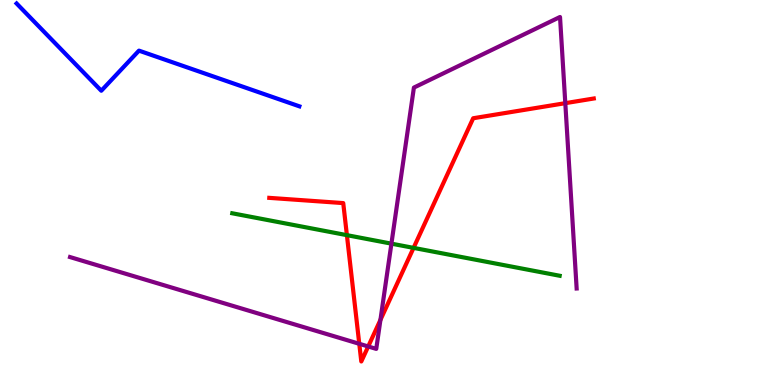[{'lines': ['blue', 'red'], 'intersections': []}, {'lines': ['green', 'red'], 'intersections': [{'x': 4.48, 'y': 3.89}, {'x': 5.34, 'y': 3.56}]}, {'lines': ['purple', 'red'], 'intersections': [{'x': 4.64, 'y': 1.07}, {'x': 4.75, 'y': 1.0}, {'x': 4.91, 'y': 1.69}, {'x': 7.29, 'y': 7.32}]}, {'lines': ['blue', 'green'], 'intersections': []}, {'lines': ['blue', 'purple'], 'intersections': []}, {'lines': ['green', 'purple'], 'intersections': [{'x': 5.05, 'y': 3.67}]}]